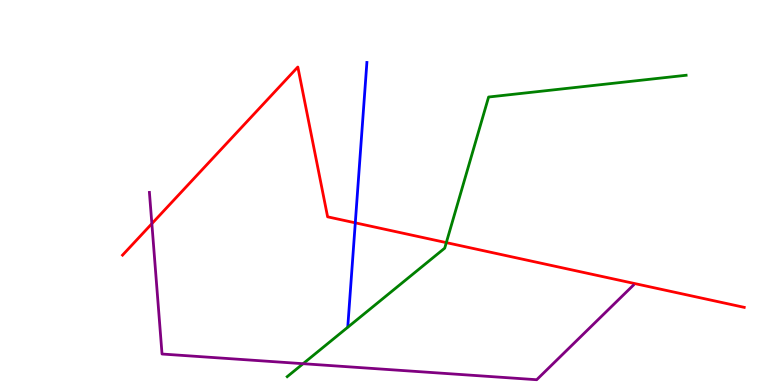[{'lines': ['blue', 'red'], 'intersections': [{'x': 4.58, 'y': 4.21}]}, {'lines': ['green', 'red'], 'intersections': [{'x': 5.76, 'y': 3.7}]}, {'lines': ['purple', 'red'], 'intersections': [{'x': 1.96, 'y': 4.19}]}, {'lines': ['blue', 'green'], 'intersections': []}, {'lines': ['blue', 'purple'], 'intersections': []}, {'lines': ['green', 'purple'], 'intersections': [{'x': 3.91, 'y': 0.553}]}]